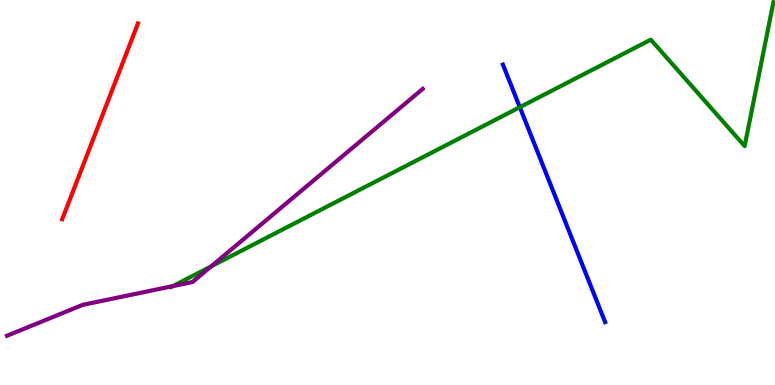[{'lines': ['blue', 'red'], 'intersections': []}, {'lines': ['green', 'red'], 'intersections': []}, {'lines': ['purple', 'red'], 'intersections': []}, {'lines': ['blue', 'green'], 'intersections': [{'x': 6.71, 'y': 7.22}]}, {'lines': ['blue', 'purple'], 'intersections': []}, {'lines': ['green', 'purple'], 'intersections': [{'x': 2.23, 'y': 2.57}, {'x': 2.73, 'y': 3.08}]}]